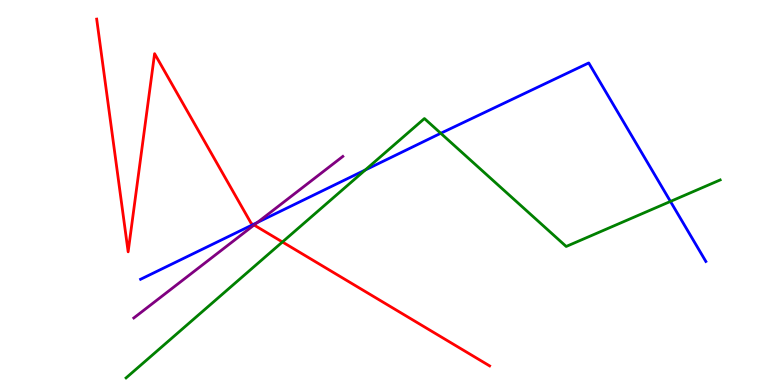[{'lines': ['blue', 'red'], 'intersections': [{'x': 3.27, 'y': 4.17}]}, {'lines': ['green', 'red'], 'intersections': [{'x': 3.64, 'y': 3.71}]}, {'lines': ['purple', 'red'], 'intersections': [{'x': 3.28, 'y': 4.16}]}, {'lines': ['blue', 'green'], 'intersections': [{'x': 4.71, 'y': 5.58}, {'x': 5.69, 'y': 6.54}, {'x': 8.65, 'y': 4.77}]}, {'lines': ['blue', 'purple'], 'intersections': [{'x': 3.32, 'y': 4.22}]}, {'lines': ['green', 'purple'], 'intersections': []}]